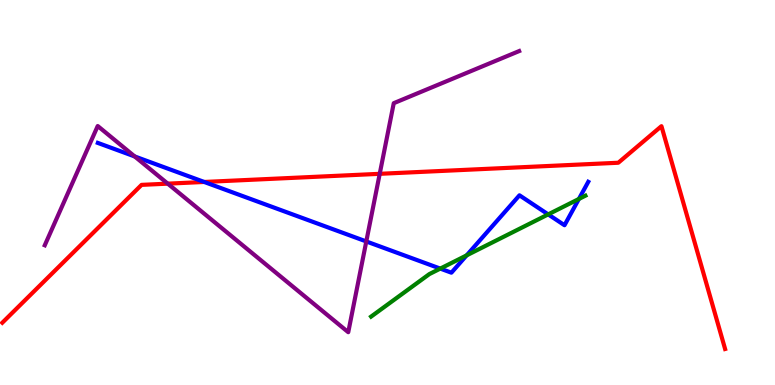[{'lines': ['blue', 'red'], 'intersections': [{'x': 2.64, 'y': 5.27}]}, {'lines': ['green', 'red'], 'intersections': []}, {'lines': ['purple', 'red'], 'intersections': [{'x': 2.16, 'y': 5.23}, {'x': 4.9, 'y': 5.49}]}, {'lines': ['blue', 'green'], 'intersections': [{'x': 5.68, 'y': 3.02}, {'x': 6.02, 'y': 3.37}, {'x': 7.07, 'y': 4.43}, {'x': 7.47, 'y': 4.83}]}, {'lines': ['blue', 'purple'], 'intersections': [{'x': 1.74, 'y': 5.94}, {'x': 4.73, 'y': 3.73}]}, {'lines': ['green', 'purple'], 'intersections': []}]